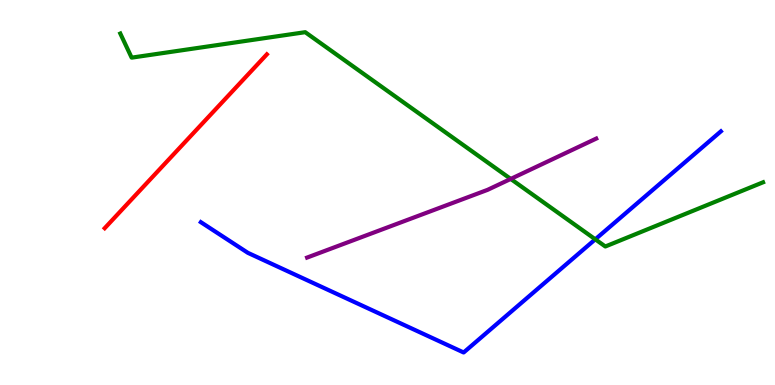[{'lines': ['blue', 'red'], 'intersections': []}, {'lines': ['green', 'red'], 'intersections': []}, {'lines': ['purple', 'red'], 'intersections': []}, {'lines': ['blue', 'green'], 'intersections': [{'x': 7.68, 'y': 3.78}]}, {'lines': ['blue', 'purple'], 'intersections': []}, {'lines': ['green', 'purple'], 'intersections': [{'x': 6.59, 'y': 5.35}]}]